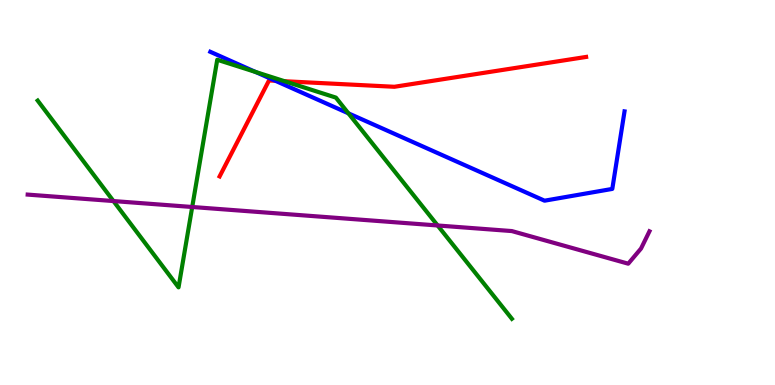[{'lines': ['blue', 'red'], 'intersections': [{'x': 3.55, 'y': 7.9}]}, {'lines': ['green', 'red'], 'intersections': [{'x': 3.67, 'y': 7.89}]}, {'lines': ['purple', 'red'], 'intersections': []}, {'lines': ['blue', 'green'], 'intersections': [{'x': 3.3, 'y': 8.13}, {'x': 4.5, 'y': 7.06}]}, {'lines': ['blue', 'purple'], 'intersections': []}, {'lines': ['green', 'purple'], 'intersections': [{'x': 1.46, 'y': 4.78}, {'x': 2.48, 'y': 4.62}, {'x': 5.65, 'y': 4.14}]}]